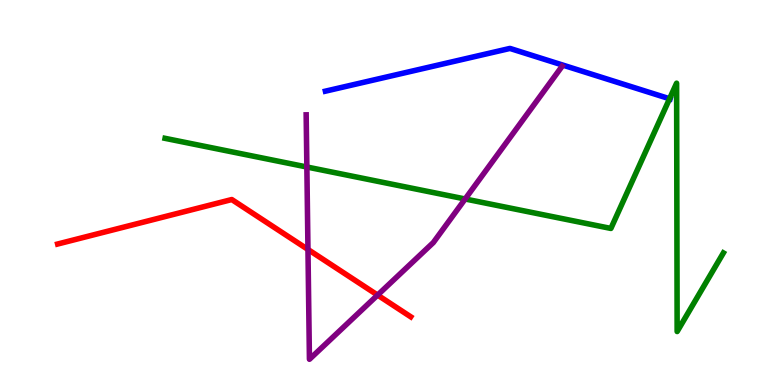[{'lines': ['blue', 'red'], 'intersections': []}, {'lines': ['green', 'red'], 'intersections': []}, {'lines': ['purple', 'red'], 'intersections': [{'x': 3.97, 'y': 3.52}, {'x': 4.87, 'y': 2.34}]}, {'lines': ['blue', 'green'], 'intersections': [{'x': 8.64, 'y': 7.44}]}, {'lines': ['blue', 'purple'], 'intersections': []}, {'lines': ['green', 'purple'], 'intersections': [{'x': 3.96, 'y': 5.66}, {'x': 6.0, 'y': 4.83}]}]